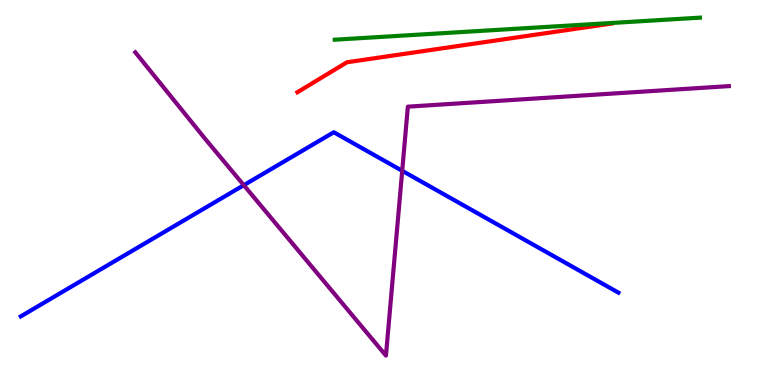[{'lines': ['blue', 'red'], 'intersections': []}, {'lines': ['green', 'red'], 'intersections': []}, {'lines': ['purple', 'red'], 'intersections': []}, {'lines': ['blue', 'green'], 'intersections': []}, {'lines': ['blue', 'purple'], 'intersections': [{'x': 3.15, 'y': 5.19}, {'x': 5.19, 'y': 5.56}]}, {'lines': ['green', 'purple'], 'intersections': []}]